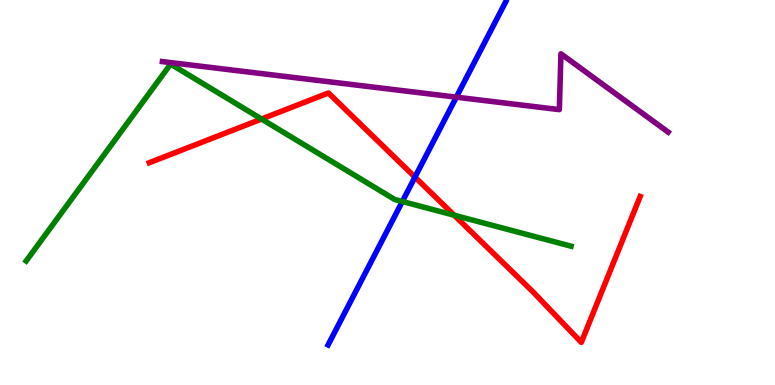[{'lines': ['blue', 'red'], 'intersections': [{'x': 5.35, 'y': 5.4}]}, {'lines': ['green', 'red'], 'intersections': [{'x': 3.37, 'y': 6.91}, {'x': 5.86, 'y': 4.41}]}, {'lines': ['purple', 'red'], 'intersections': []}, {'lines': ['blue', 'green'], 'intersections': [{'x': 5.19, 'y': 4.77}]}, {'lines': ['blue', 'purple'], 'intersections': [{'x': 5.89, 'y': 7.48}]}, {'lines': ['green', 'purple'], 'intersections': []}]